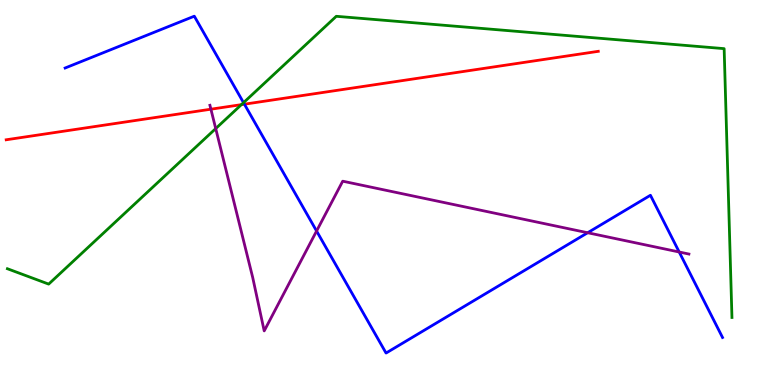[{'lines': ['blue', 'red'], 'intersections': [{'x': 3.15, 'y': 7.29}]}, {'lines': ['green', 'red'], 'intersections': [{'x': 3.11, 'y': 7.28}]}, {'lines': ['purple', 'red'], 'intersections': [{'x': 2.72, 'y': 7.16}]}, {'lines': ['blue', 'green'], 'intersections': [{'x': 3.14, 'y': 7.33}]}, {'lines': ['blue', 'purple'], 'intersections': [{'x': 4.08, 'y': 4.0}, {'x': 7.58, 'y': 3.95}, {'x': 8.76, 'y': 3.45}]}, {'lines': ['green', 'purple'], 'intersections': [{'x': 2.78, 'y': 6.66}]}]